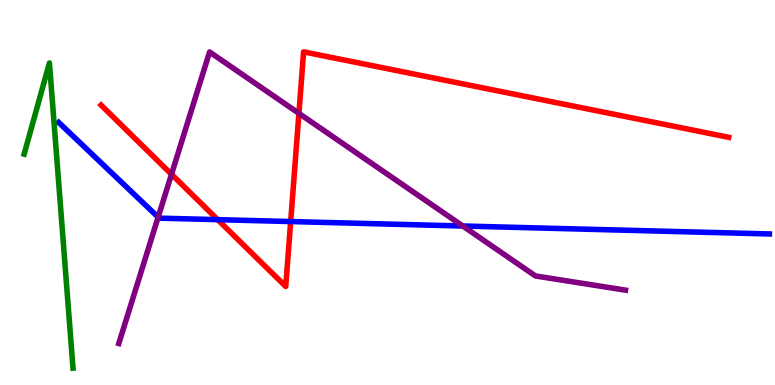[{'lines': ['blue', 'red'], 'intersections': [{'x': 2.81, 'y': 4.29}, {'x': 3.75, 'y': 4.25}]}, {'lines': ['green', 'red'], 'intersections': []}, {'lines': ['purple', 'red'], 'intersections': [{'x': 2.21, 'y': 5.47}, {'x': 3.86, 'y': 7.06}]}, {'lines': ['blue', 'green'], 'intersections': []}, {'lines': ['blue', 'purple'], 'intersections': [{'x': 2.04, 'y': 4.36}, {'x': 5.97, 'y': 4.13}]}, {'lines': ['green', 'purple'], 'intersections': []}]